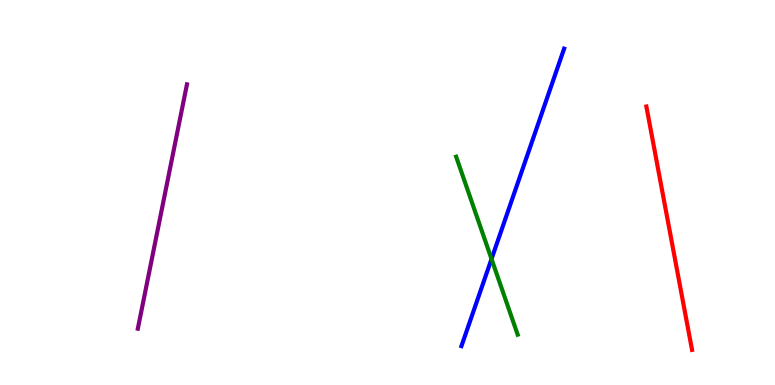[{'lines': ['blue', 'red'], 'intersections': []}, {'lines': ['green', 'red'], 'intersections': []}, {'lines': ['purple', 'red'], 'intersections': []}, {'lines': ['blue', 'green'], 'intersections': [{'x': 6.34, 'y': 3.27}]}, {'lines': ['blue', 'purple'], 'intersections': []}, {'lines': ['green', 'purple'], 'intersections': []}]